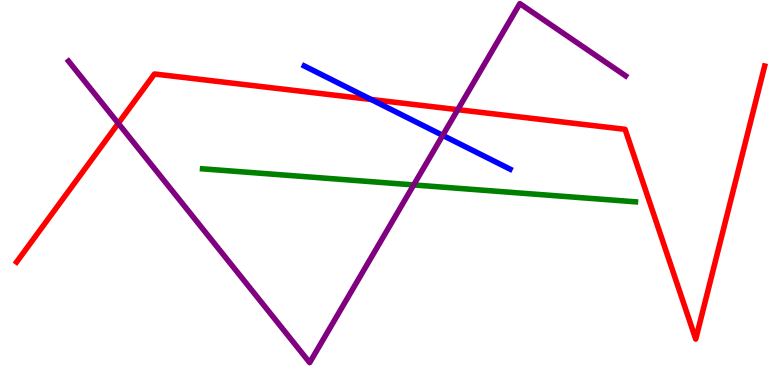[{'lines': ['blue', 'red'], 'intersections': [{'x': 4.79, 'y': 7.42}]}, {'lines': ['green', 'red'], 'intersections': []}, {'lines': ['purple', 'red'], 'intersections': [{'x': 1.53, 'y': 6.8}, {'x': 5.91, 'y': 7.15}]}, {'lines': ['blue', 'green'], 'intersections': []}, {'lines': ['blue', 'purple'], 'intersections': [{'x': 5.71, 'y': 6.48}]}, {'lines': ['green', 'purple'], 'intersections': [{'x': 5.34, 'y': 5.2}]}]